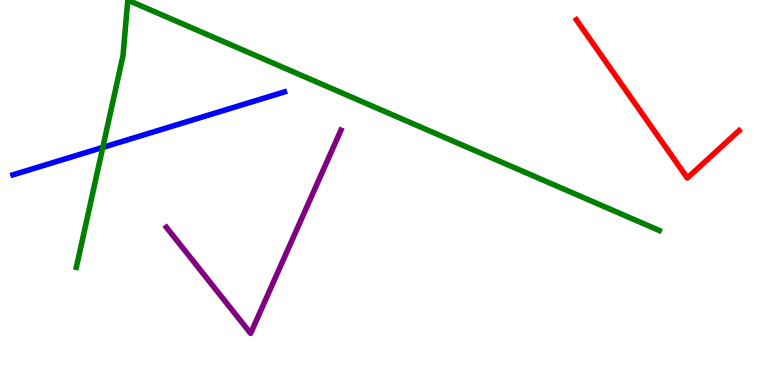[{'lines': ['blue', 'red'], 'intersections': []}, {'lines': ['green', 'red'], 'intersections': []}, {'lines': ['purple', 'red'], 'intersections': []}, {'lines': ['blue', 'green'], 'intersections': [{'x': 1.33, 'y': 6.17}]}, {'lines': ['blue', 'purple'], 'intersections': []}, {'lines': ['green', 'purple'], 'intersections': []}]